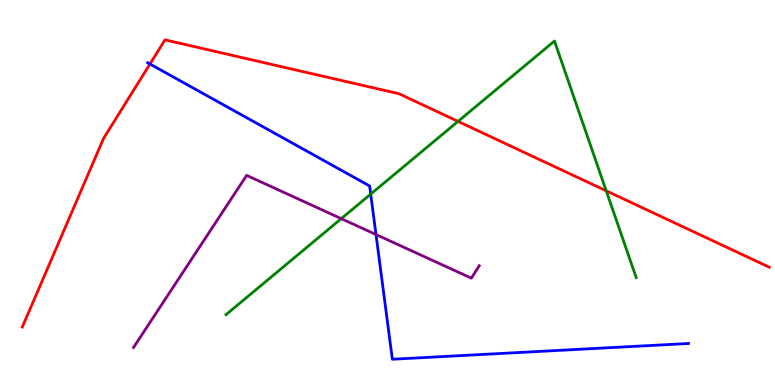[{'lines': ['blue', 'red'], 'intersections': [{'x': 1.93, 'y': 8.34}]}, {'lines': ['green', 'red'], 'intersections': [{'x': 5.91, 'y': 6.85}, {'x': 7.82, 'y': 5.04}]}, {'lines': ['purple', 'red'], 'intersections': []}, {'lines': ['blue', 'green'], 'intersections': [{'x': 4.78, 'y': 4.96}]}, {'lines': ['blue', 'purple'], 'intersections': [{'x': 4.85, 'y': 3.91}]}, {'lines': ['green', 'purple'], 'intersections': [{'x': 4.4, 'y': 4.32}]}]